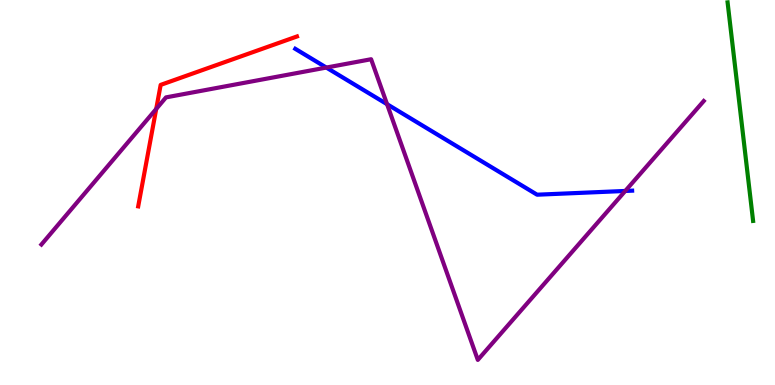[{'lines': ['blue', 'red'], 'intersections': []}, {'lines': ['green', 'red'], 'intersections': []}, {'lines': ['purple', 'red'], 'intersections': [{'x': 2.02, 'y': 7.17}]}, {'lines': ['blue', 'green'], 'intersections': []}, {'lines': ['blue', 'purple'], 'intersections': [{'x': 4.21, 'y': 8.25}, {'x': 4.99, 'y': 7.29}, {'x': 8.07, 'y': 5.04}]}, {'lines': ['green', 'purple'], 'intersections': []}]